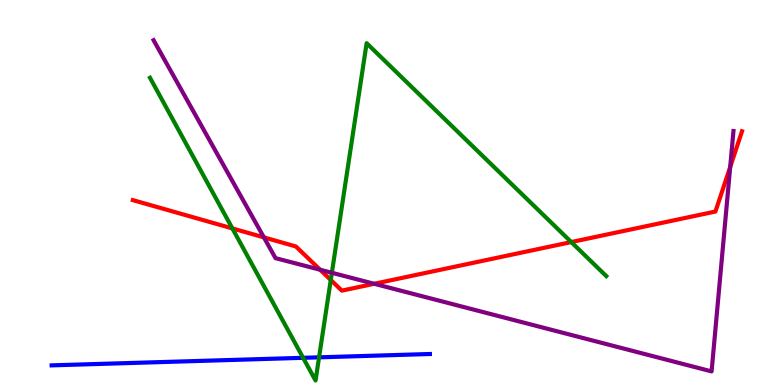[{'lines': ['blue', 'red'], 'intersections': []}, {'lines': ['green', 'red'], 'intersections': [{'x': 3.0, 'y': 4.07}, {'x': 4.27, 'y': 2.73}, {'x': 7.37, 'y': 3.71}]}, {'lines': ['purple', 'red'], 'intersections': [{'x': 3.41, 'y': 3.83}, {'x': 4.13, 'y': 2.99}, {'x': 4.83, 'y': 2.63}, {'x': 9.42, 'y': 5.66}]}, {'lines': ['blue', 'green'], 'intersections': [{'x': 3.91, 'y': 0.706}, {'x': 4.12, 'y': 0.719}]}, {'lines': ['blue', 'purple'], 'intersections': []}, {'lines': ['green', 'purple'], 'intersections': [{'x': 4.28, 'y': 2.91}]}]